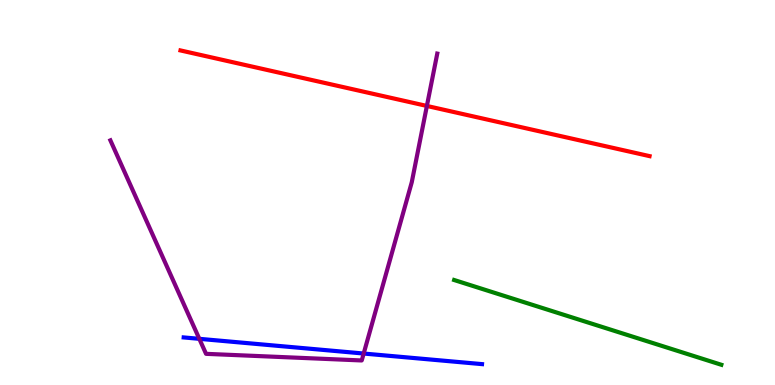[{'lines': ['blue', 'red'], 'intersections': []}, {'lines': ['green', 'red'], 'intersections': []}, {'lines': ['purple', 'red'], 'intersections': [{'x': 5.51, 'y': 7.25}]}, {'lines': ['blue', 'green'], 'intersections': []}, {'lines': ['blue', 'purple'], 'intersections': [{'x': 2.57, 'y': 1.2}, {'x': 4.69, 'y': 0.817}]}, {'lines': ['green', 'purple'], 'intersections': []}]